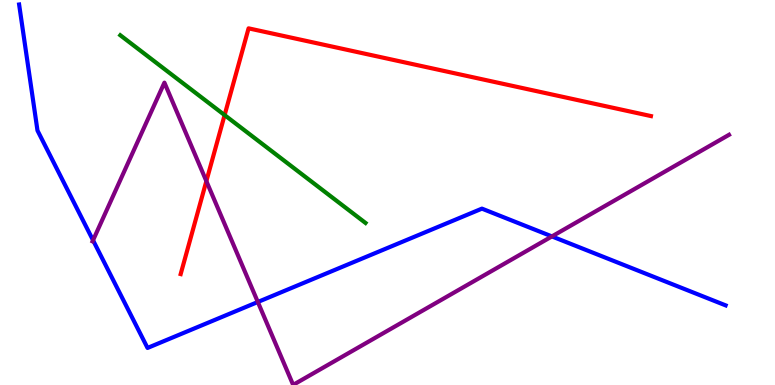[{'lines': ['blue', 'red'], 'intersections': []}, {'lines': ['green', 'red'], 'intersections': [{'x': 2.9, 'y': 7.01}]}, {'lines': ['purple', 'red'], 'intersections': [{'x': 2.66, 'y': 5.3}]}, {'lines': ['blue', 'green'], 'intersections': []}, {'lines': ['blue', 'purple'], 'intersections': [{'x': 1.2, 'y': 3.76}, {'x': 3.33, 'y': 2.16}, {'x': 7.12, 'y': 3.86}]}, {'lines': ['green', 'purple'], 'intersections': []}]